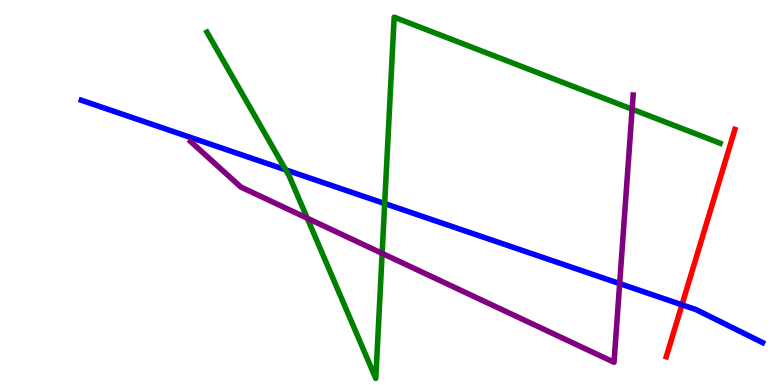[{'lines': ['blue', 'red'], 'intersections': [{'x': 8.8, 'y': 2.08}]}, {'lines': ['green', 'red'], 'intersections': []}, {'lines': ['purple', 'red'], 'intersections': []}, {'lines': ['blue', 'green'], 'intersections': [{'x': 3.69, 'y': 5.59}, {'x': 4.96, 'y': 4.71}]}, {'lines': ['blue', 'purple'], 'intersections': [{'x': 8.0, 'y': 2.63}]}, {'lines': ['green', 'purple'], 'intersections': [{'x': 3.96, 'y': 4.33}, {'x': 4.93, 'y': 3.42}, {'x': 8.16, 'y': 7.16}]}]